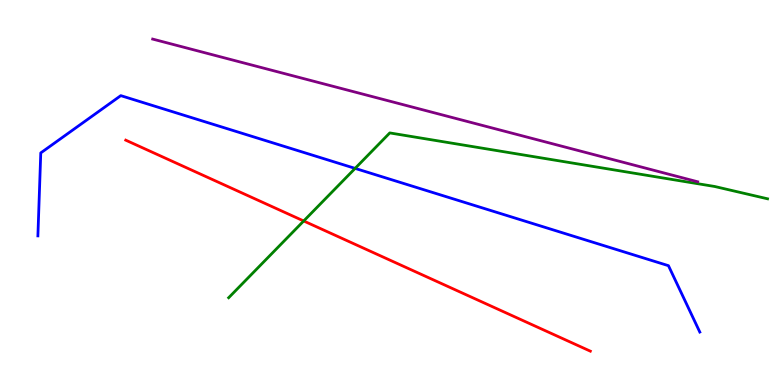[{'lines': ['blue', 'red'], 'intersections': []}, {'lines': ['green', 'red'], 'intersections': [{'x': 3.92, 'y': 4.26}]}, {'lines': ['purple', 'red'], 'intersections': []}, {'lines': ['blue', 'green'], 'intersections': [{'x': 4.58, 'y': 5.63}]}, {'lines': ['blue', 'purple'], 'intersections': []}, {'lines': ['green', 'purple'], 'intersections': []}]